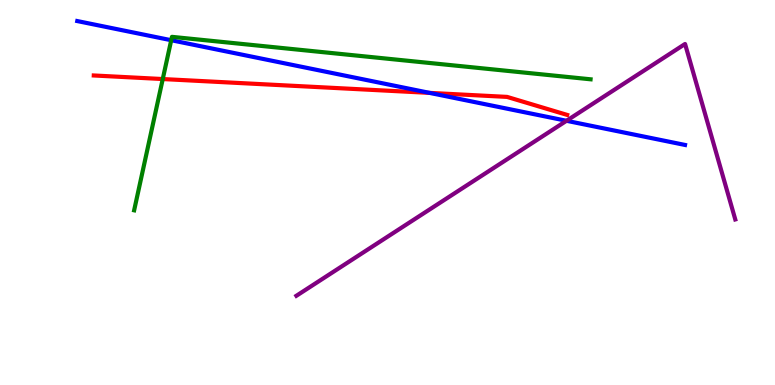[{'lines': ['blue', 'red'], 'intersections': [{'x': 5.54, 'y': 7.59}]}, {'lines': ['green', 'red'], 'intersections': [{'x': 2.1, 'y': 7.95}]}, {'lines': ['purple', 'red'], 'intersections': []}, {'lines': ['blue', 'green'], 'intersections': [{'x': 2.21, 'y': 8.96}]}, {'lines': ['blue', 'purple'], 'intersections': [{'x': 7.31, 'y': 6.86}]}, {'lines': ['green', 'purple'], 'intersections': []}]